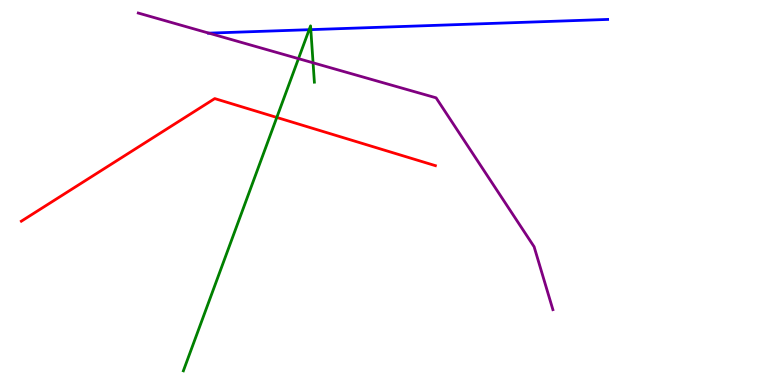[{'lines': ['blue', 'red'], 'intersections': []}, {'lines': ['green', 'red'], 'intersections': [{'x': 3.57, 'y': 6.95}]}, {'lines': ['purple', 'red'], 'intersections': []}, {'lines': ['blue', 'green'], 'intersections': [{'x': 3.99, 'y': 9.23}, {'x': 4.01, 'y': 9.23}]}, {'lines': ['blue', 'purple'], 'intersections': [{'x': 2.7, 'y': 9.14}]}, {'lines': ['green', 'purple'], 'intersections': [{'x': 3.85, 'y': 8.48}, {'x': 4.04, 'y': 8.37}]}]